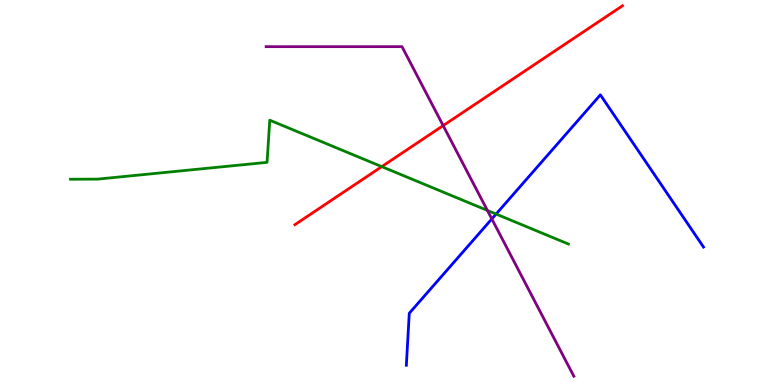[{'lines': ['blue', 'red'], 'intersections': []}, {'lines': ['green', 'red'], 'intersections': [{'x': 4.93, 'y': 5.67}]}, {'lines': ['purple', 'red'], 'intersections': [{'x': 5.72, 'y': 6.74}]}, {'lines': ['blue', 'green'], 'intersections': [{'x': 6.4, 'y': 4.44}]}, {'lines': ['blue', 'purple'], 'intersections': [{'x': 6.35, 'y': 4.31}]}, {'lines': ['green', 'purple'], 'intersections': [{'x': 6.29, 'y': 4.53}]}]